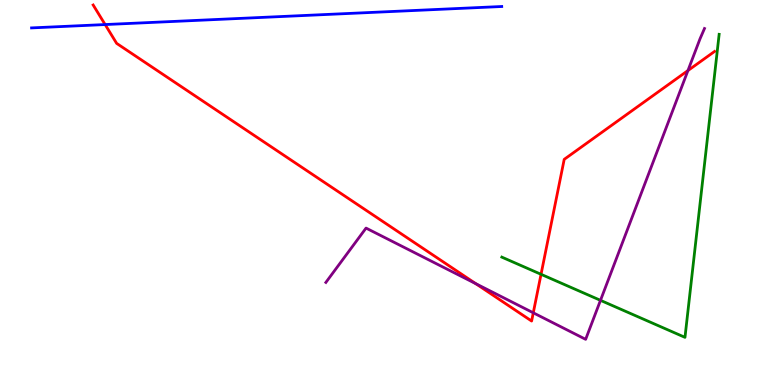[{'lines': ['blue', 'red'], 'intersections': [{'x': 1.36, 'y': 9.36}]}, {'lines': ['green', 'red'], 'intersections': [{'x': 6.98, 'y': 2.88}]}, {'lines': ['purple', 'red'], 'intersections': [{'x': 6.14, 'y': 2.63}, {'x': 6.88, 'y': 1.88}, {'x': 8.88, 'y': 8.17}]}, {'lines': ['blue', 'green'], 'intersections': []}, {'lines': ['blue', 'purple'], 'intersections': []}, {'lines': ['green', 'purple'], 'intersections': [{'x': 7.75, 'y': 2.2}]}]